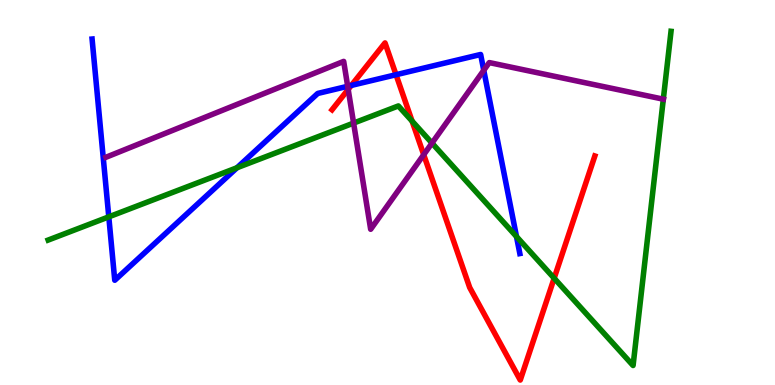[{'lines': ['blue', 'red'], 'intersections': [{'x': 4.53, 'y': 7.78}, {'x': 5.11, 'y': 8.06}]}, {'lines': ['green', 'red'], 'intersections': [{'x': 5.32, 'y': 6.85}, {'x': 7.15, 'y': 2.77}]}, {'lines': ['purple', 'red'], 'intersections': [{'x': 4.49, 'y': 7.68}, {'x': 5.47, 'y': 5.98}]}, {'lines': ['blue', 'green'], 'intersections': [{'x': 1.4, 'y': 4.37}, {'x': 3.06, 'y': 5.64}, {'x': 6.66, 'y': 3.86}]}, {'lines': ['blue', 'purple'], 'intersections': [{'x': 4.49, 'y': 7.76}, {'x': 6.24, 'y': 8.17}]}, {'lines': ['green', 'purple'], 'intersections': [{'x': 4.56, 'y': 6.8}, {'x': 5.57, 'y': 6.28}, {'x': 8.56, 'y': 7.42}]}]